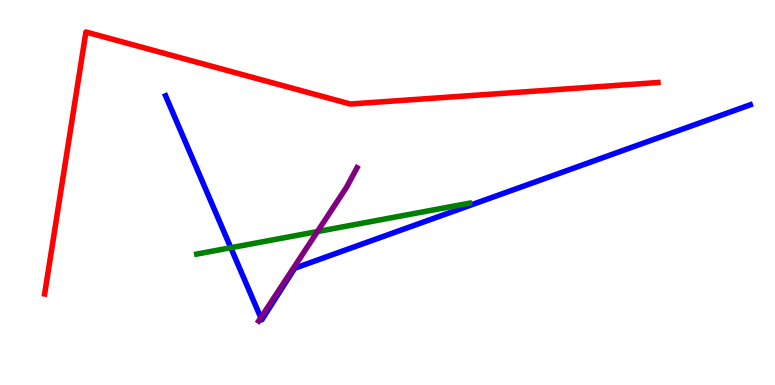[{'lines': ['blue', 'red'], 'intersections': []}, {'lines': ['green', 'red'], 'intersections': []}, {'lines': ['purple', 'red'], 'intersections': []}, {'lines': ['blue', 'green'], 'intersections': [{'x': 2.98, 'y': 3.57}]}, {'lines': ['blue', 'purple'], 'intersections': [{'x': 3.37, 'y': 1.75}]}, {'lines': ['green', 'purple'], 'intersections': [{'x': 4.1, 'y': 3.99}]}]